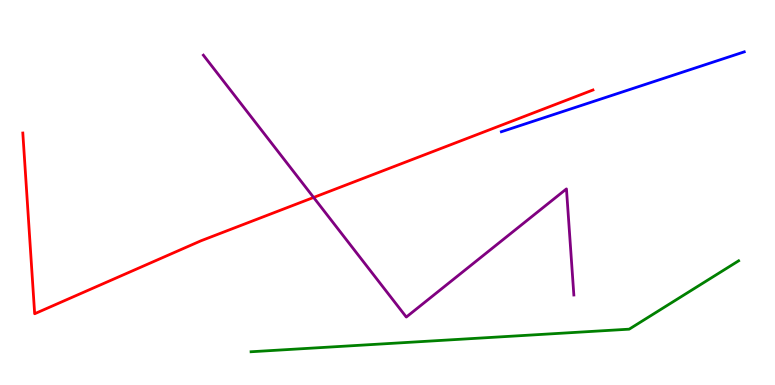[{'lines': ['blue', 'red'], 'intersections': []}, {'lines': ['green', 'red'], 'intersections': []}, {'lines': ['purple', 'red'], 'intersections': [{'x': 4.05, 'y': 4.87}]}, {'lines': ['blue', 'green'], 'intersections': []}, {'lines': ['blue', 'purple'], 'intersections': []}, {'lines': ['green', 'purple'], 'intersections': []}]